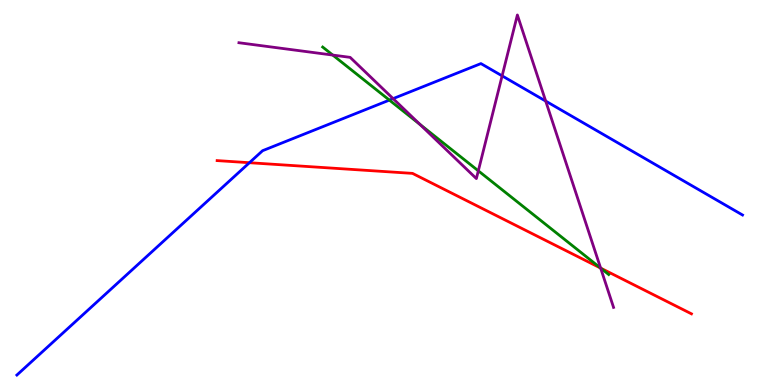[{'lines': ['blue', 'red'], 'intersections': [{'x': 3.22, 'y': 5.77}]}, {'lines': ['green', 'red'], 'intersections': [{'x': 7.75, 'y': 3.04}]}, {'lines': ['purple', 'red'], 'intersections': [{'x': 7.75, 'y': 3.04}]}, {'lines': ['blue', 'green'], 'intersections': [{'x': 5.02, 'y': 7.4}]}, {'lines': ['blue', 'purple'], 'intersections': [{'x': 5.07, 'y': 7.44}, {'x': 6.48, 'y': 8.03}, {'x': 7.04, 'y': 7.37}]}, {'lines': ['green', 'purple'], 'intersections': [{'x': 4.29, 'y': 8.57}, {'x': 5.42, 'y': 6.77}, {'x': 6.17, 'y': 5.56}, {'x': 7.75, 'y': 3.04}]}]